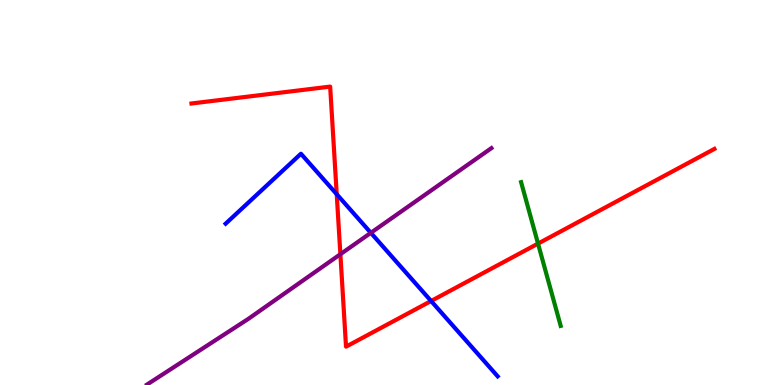[{'lines': ['blue', 'red'], 'intersections': [{'x': 4.34, 'y': 4.96}, {'x': 5.56, 'y': 2.18}]}, {'lines': ['green', 'red'], 'intersections': [{'x': 6.94, 'y': 3.67}]}, {'lines': ['purple', 'red'], 'intersections': [{'x': 4.39, 'y': 3.4}]}, {'lines': ['blue', 'green'], 'intersections': []}, {'lines': ['blue', 'purple'], 'intersections': [{'x': 4.79, 'y': 3.95}]}, {'lines': ['green', 'purple'], 'intersections': []}]